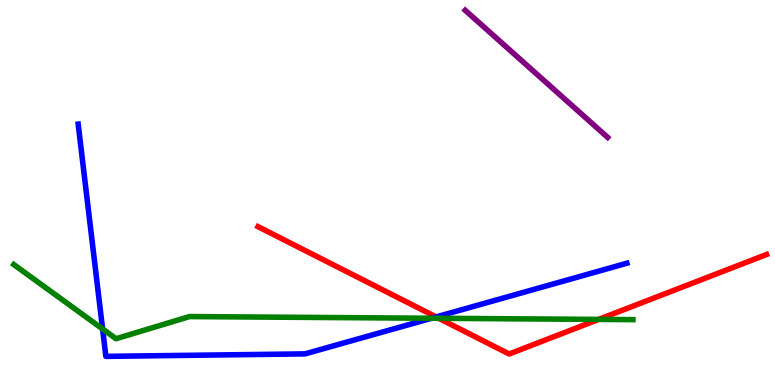[{'lines': ['blue', 'red'], 'intersections': [{'x': 5.63, 'y': 1.77}]}, {'lines': ['green', 'red'], 'intersections': [{'x': 5.66, 'y': 1.73}, {'x': 7.72, 'y': 1.7}]}, {'lines': ['purple', 'red'], 'intersections': []}, {'lines': ['blue', 'green'], 'intersections': [{'x': 1.32, 'y': 1.46}, {'x': 5.57, 'y': 1.73}]}, {'lines': ['blue', 'purple'], 'intersections': []}, {'lines': ['green', 'purple'], 'intersections': []}]